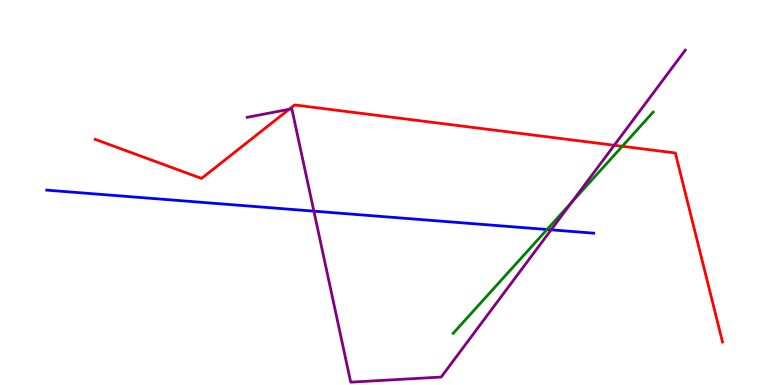[{'lines': ['blue', 'red'], 'intersections': []}, {'lines': ['green', 'red'], 'intersections': [{'x': 8.03, 'y': 6.2}]}, {'lines': ['purple', 'red'], 'intersections': [{'x': 3.73, 'y': 7.16}, {'x': 7.93, 'y': 6.23}]}, {'lines': ['blue', 'green'], 'intersections': [{'x': 7.06, 'y': 4.04}]}, {'lines': ['blue', 'purple'], 'intersections': [{'x': 4.05, 'y': 4.52}, {'x': 7.11, 'y': 4.03}]}, {'lines': ['green', 'purple'], 'intersections': [{'x': 7.38, 'y': 4.75}]}]